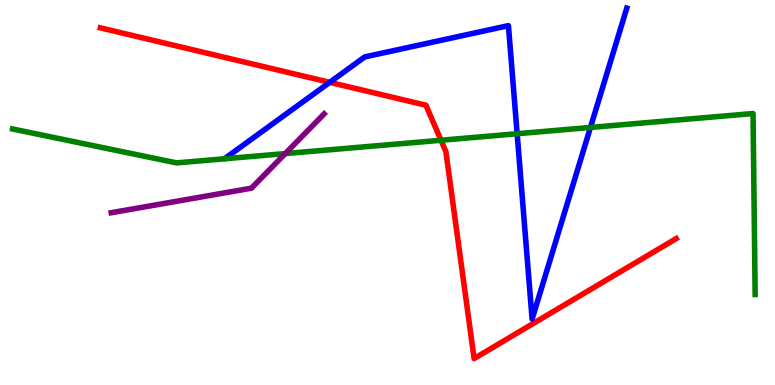[{'lines': ['blue', 'red'], 'intersections': [{'x': 4.25, 'y': 7.86}]}, {'lines': ['green', 'red'], 'intersections': [{'x': 5.69, 'y': 6.36}]}, {'lines': ['purple', 'red'], 'intersections': []}, {'lines': ['blue', 'green'], 'intersections': [{'x': 6.67, 'y': 6.53}, {'x': 7.62, 'y': 6.69}]}, {'lines': ['blue', 'purple'], 'intersections': []}, {'lines': ['green', 'purple'], 'intersections': [{'x': 3.68, 'y': 6.01}]}]